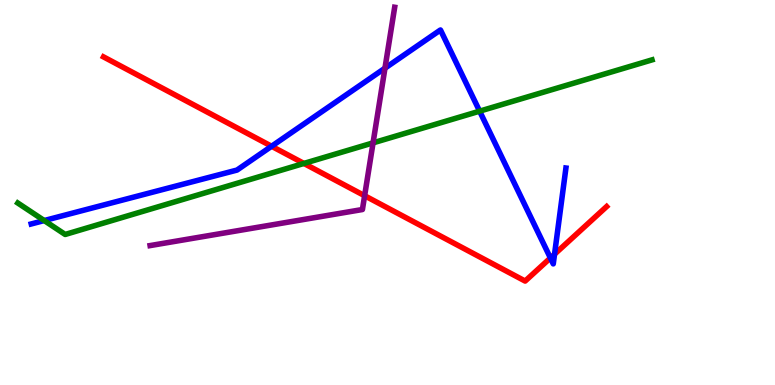[{'lines': ['blue', 'red'], 'intersections': [{'x': 3.5, 'y': 6.2}, {'x': 7.1, 'y': 3.3}, {'x': 7.16, 'y': 3.4}]}, {'lines': ['green', 'red'], 'intersections': [{'x': 3.92, 'y': 5.75}]}, {'lines': ['purple', 'red'], 'intersections': [{'x': 4.7, 'y': 4.92}]}, {'lines': ['blue', 'green'], 'intersections': [{'x': 0.571, 'y': 4.27}, {'x': 6.19, 'y': 7.11}]}, {'lines': ['blue', 'purple'], 'intersections': [{'x': 4.97, 'y': 8.23}]}, {'lines': ['green', 'purple'], 'intersections': [{'x': 4.81, 'y': 6.29}]}]